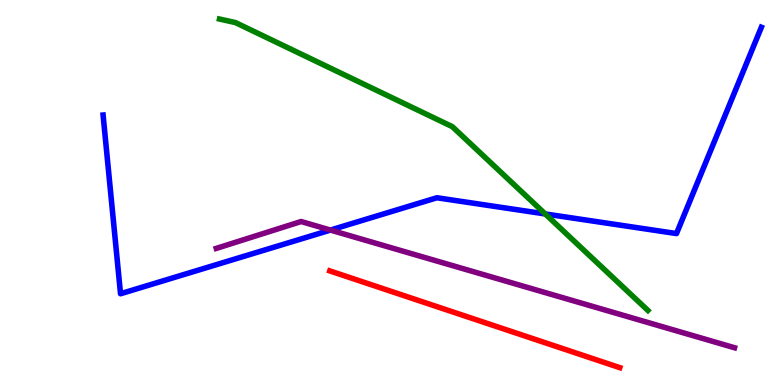[{'lines': ['blue', 'red'], 'intersections': []}, {'lines': ['green', 'red'], 'intersections': []}, {'lines': ['purple', 'red'], 'intersections': []}, {'lines': ['blue', 'green'], 'intersections': [{'x': 7.04, 'y': 4.44}]}, {'lines': ['blue', 'purple'], 'intersections': [{'x': 4.26, 'y': 4.02}]}, {'lines': ['green', 'purple'], 'intersections': []}]